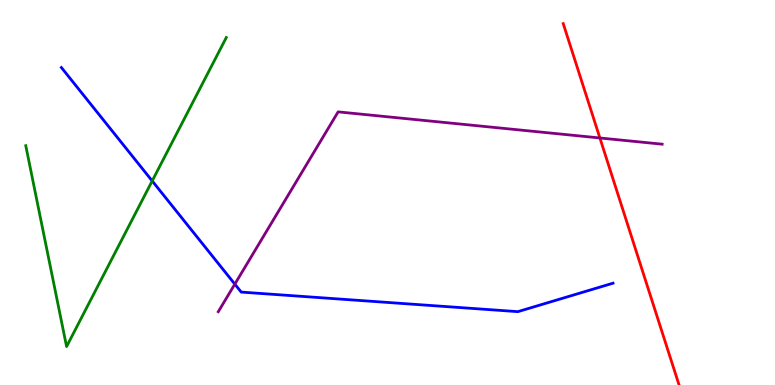[{'lines': ['blue', 'red'], 'intersections': []}, {'lines': ['green', 'red'], 'intersections': []}, {'lines': ['purple', 'red'], 'intersections': [{'x': 7.74, 'y': 6.42}]}, {'lines': ['blue', 'green'], 'intersections': [{'x': 1.96, 'y': 5.3}]}, {'lines': ['blue', 'purple'], 'intersections': [{'x': 3.03, 'y': 2.62}]}, {'lines': ['green', 'purple'], 'intersections': []}]